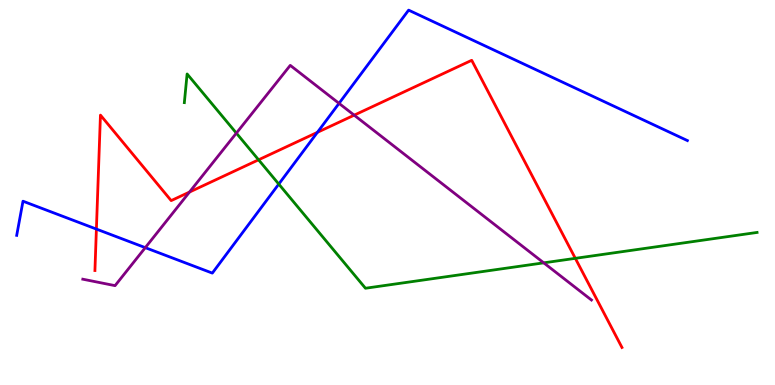[{'lines': ['blue', 'red'], 'intersections': [{'x': 1.24, 'y': 4.05}, {'x': 4.1, 'y': 6.56}]}, {'lines': ['green', 'red'], 'intersections': [{'x': 3.34, 'y': 5.85}, {'x': 7.42, 'y': 3.29}]}, {'lines': ['purple', 'red'], 'intersections': [{'x': 2.45, 'y': 5.01}, {'x': 4.57, 'y': 7.01}]}, {'lines': ['blue', 'green'], 'intersections': [{'x': 3.6, 'y': 5.22}]}, {'lines': ['blue', 'purple'], 'intersections': [{'x': 1.87, 'y': 3.57}, {'x': 4.37, 'y': 7.32}]}, {'lines': ['green', 'purple'], 'intersections': [{'x': 3.05, 'y': 6.54}, {'x': 7.02, 'y': 3.17}]}]